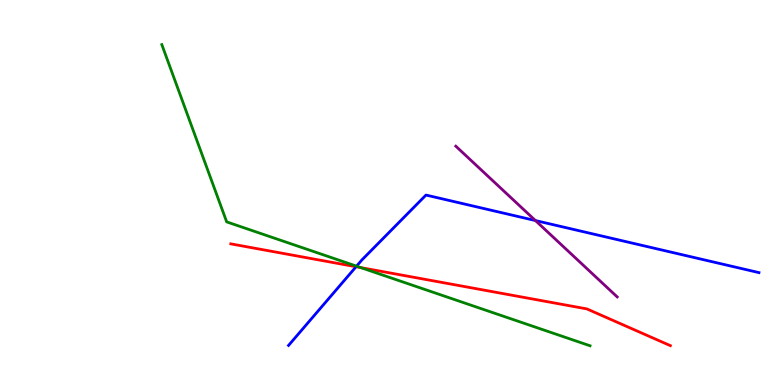[{'lines': ['blue', 'red'], 'intersections': [{'x': 4.59, 'y': 3.07}]}, {'lines': ['green', 'red'], 'intersections': [{'x': 4.66, 'y': 3.05}]}, {'lines': ['purple', 'red'], 'intersections': []}, {'lines': ['blue', 'green'], 'intersections': [{'x': 4.6, 'y': 3.09}]}, {'lines': ['blue', 'purple'], 'intersections': [{'x': 6.91, 'y': 4.27}]}, {'lines': ['green', 'purple'], 'intersections': []}]